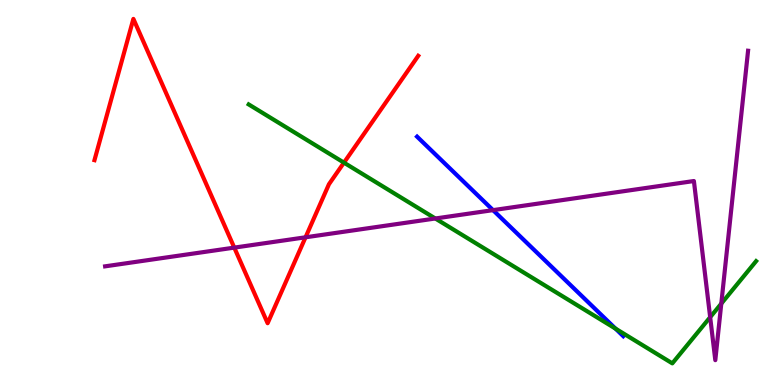[{'lines': ['blue', 'red'], 'intersections': []}, {'lines': ['green', 'red'], 'intersections': [{'x': 4.44, 'y': 5.78}]}, {'lines': ['purple', 'red'], 'intersections': [{'x': 3.02, 'y': 3.57}, {'x': 3.94, 'y': 3.84}]}, {'lines': ['blue', 'green'], 'intersections': [{'x': 7.94, 'y': 1.46}]}, {'lines': ['blue', 'purple'], 'intersections': [{'x': 6.36, 'y': 4.54}]}, {'lines': ['green', 'purple'], 'intersections': [{'x': 5.62, 'y': 4.32}, {'x': 9.16, 'y': 1.76}, {'x': 9.31, 'y': 2.11}]}]